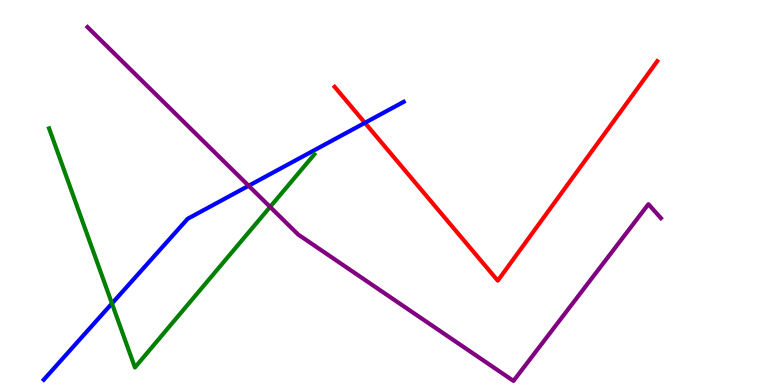[{'lines': ['blue', 'red'], 'intersections': [{'x': 4.71, 'y': 6.81}]}, {'lines': ['green', 'red'], 'intersections': []}, {'lines': ['purple', 'red'], 'intersections': []}, {'lines': ['blue', 'green'], 'intersections': [{'x': 1.44, 'y': 2.12}]}, {'lines': ['blue', 'purple'], 'intersections': [{'x': 3.21, 'y': 5.18}]}, {'lines': ['green', 'purple'], 'intersections': [{'x': 3.49, 'y': 4.63}]}]